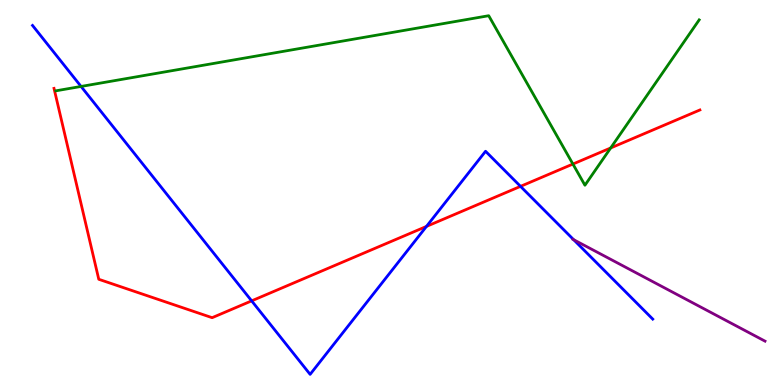[{'lines': ['blue', 'red'], 'intersections': [{'x': 3.25, 'y': 2.19}, {'x': 5.5, 'y': 4.12}, {'x': 6.72, 'y': 5.16}]}, {'lines': ['green', 'red'], 'intersections': [{'x': 7.39, 'y': 5.74}, {'x': 7.88, 'y': 6.16}]}, {'lines': ['purple', 'red'], 'intersections': []}, {'lines': ['blue', 'green'], 'intersections': [{'x': 1.05, 'y': 7.75}]}, {'lines': ['blue', 'purple'], 'intersections': [{'x': 7.4, 'y': 3.77}]}, {'lines': ['green', 'purple'], 'intersections': []}]